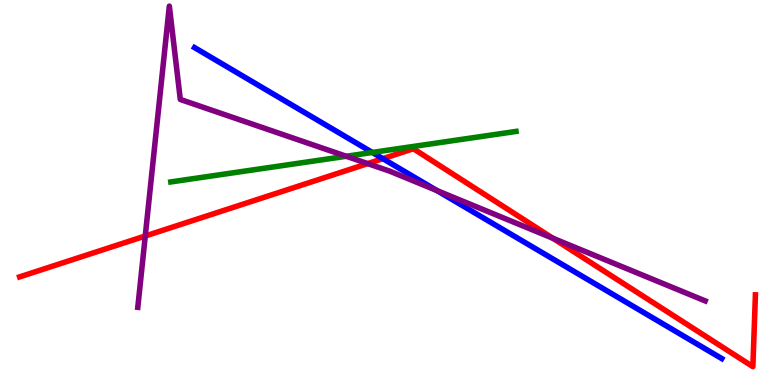[{'lines': ['blue', 'red'], 'intersections': [{'x': 4.94, 'y': 5.88}]}, {'lines': ['green', 'red'], 'intersections': []}, {'lines': ['purple', 'red'], 'intersections': [{'x': 1.87, 'y': 3.87}, {'x': 4.74, 'y': 5.75}, {'x': 7.13, 'y': 3.81}]}, {'lines': ['blue', 'green'], 'intersections': [{'x': 4.8, 'y': 6.04}]}, {'lines': ['blue', 'purple'], 'intersections': [{'x': 5.64, 'y': 5.05}]}, {'lines': ['green', 'purple'], 'intersections': [{'x': 4.47, 'y': 5.94}]}]